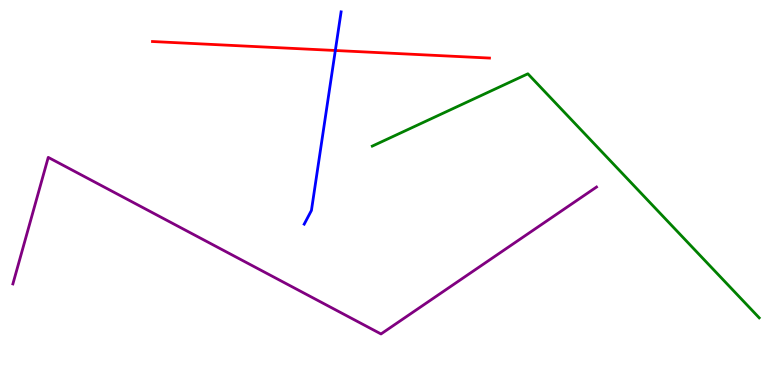[{'lines': ['blue', 'red'], 'intersections': [{'x': 4.33, 'y': 8.69}]}, {'lines': ['green', 'red'], 'intersections': []}, {'lines': ['purple', 'red'], 'intersections': []}, {'lines': ['blue', 'green'], 'intersections': []}, {'lines': ['blue', 'purple'], 'intersections': []}, {'lines': ['green', 'purple'], 'intersections': []}]